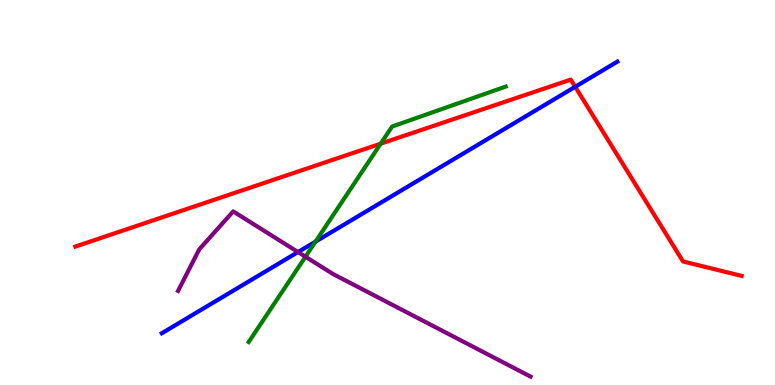[{'lines': ['blue', 'red'], 'intersections': [{'x': 7.42, 'y': 7.75}]}, {'lines': ['green', 'red'], 'intersections': [{'x': 4.91, 'y': 6.27}]}, {'lines': ['purple', 'red'], 'intersections': []}, {'lines': ['blue', 'green'], 'intersections': [{'x': 4.07, 'y': 3.72}]}, {'lines': ['blue', 'purple'], 'intersections': [{'x': 3.85, 'y': 3.45}]}, {'lines': ['green', 'purple'], 'intersections': [{'x': 3.94, 'y': 3.33}]}]